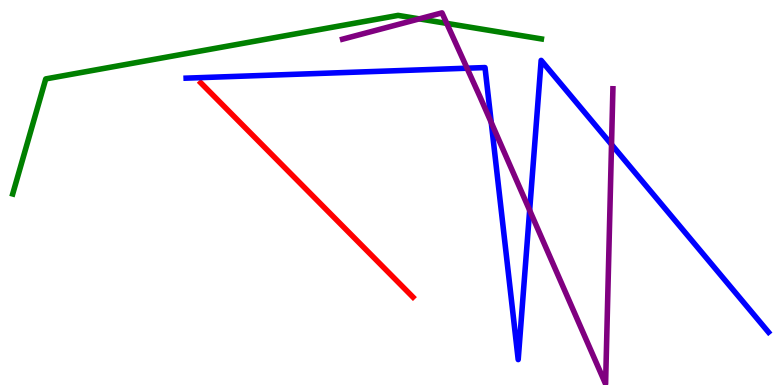[{'lines': ['blue', 'red'], 'intersections': []}, {'lines': ['green', 'red'], 'intersections': []}, {'lines': ['purple', 'red'], 'intersections': []}, {'lines': ['blue', 'green'], 'intersections': []}, {'lines': ['blue', 'purple'], 'intersections': [{'x': 6.03, 'y': 8.23}, {'x': 6.34, 'y': 6.82}, {'x': 6.83, 'y': 4.54}, {'x': 7.89, 'y': 6.25}]}, {'lines': ['green', 'purple'], 'intersections': [{'x': 5.41, 'y': 9.51}, {'x': 5.76, 'y': 9.39}]}]